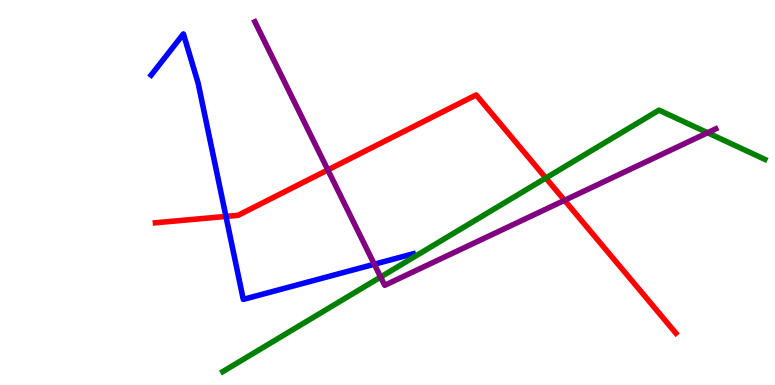[{'lines': ['blue', 'red'], 'intersections': [{'x': 2.92, 'y': 4.38}]}, {'lines': ['green', 'red'], 'intersections': [{'x': 7.04, 'y': 5.38}]}, {'lines': ['purple', 'red'], 'intersections': [{'x': 4.23, 'y': 5.59}, {'x': 7.28, 'y': 4.8}]}, {'lines': ['blue', 'green'], 'intersections': []}, {'lines': ['blue', 'purple'], 'intersections': [{'x': 4.83, 'y': 3.14}]}, {'lines': ['green', 'purple'], 'intersections': [{'x': 4.91, 'y': 2.8}, {'x': 9.13, 'y': 6.55}]}]